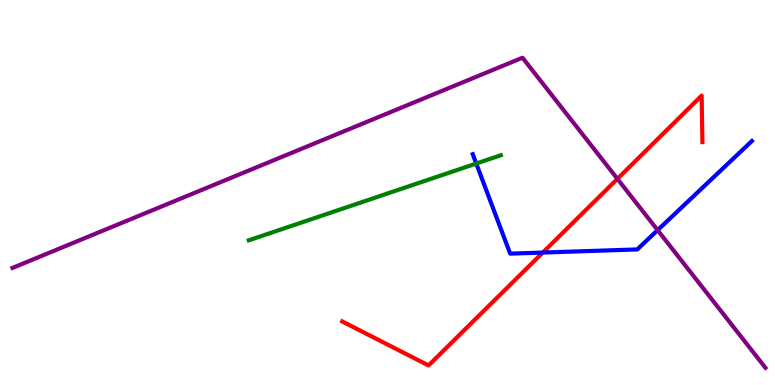[{'lines': ['blue', 'red'], 'intersections': [{'x': 7.0, 'y': 3.44}]}, {'lines': ['green', 'red'], 'intersections': []}, {'lines': ['purple', 'red'], 'intersections': [{'x': 7.97, 'y': 5.35}]}, {'lines': ['blue', 'green'], 'intersections': [{'x': 6.15, 'y': 5.75}]}, {'lines': ['blue', 'purple'], 'intersections': [{'x': 8.49, 'y': 4.02}]}, {'lines': ['green', 'purple'], 'intersections': []}]